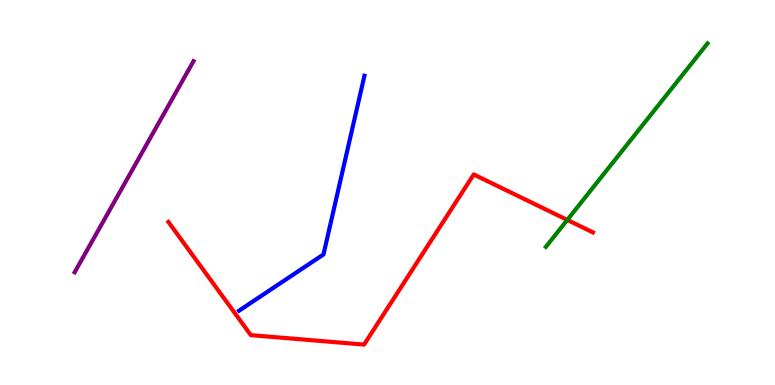[{'lines': ['blue', 'red'], 'intersections': []}, {'lines': ['green', 'red'], 'intersections': [{'x': 7.32, 'y': 4.29}]}, {'lines': ['purple', 'red'], 'intersections': []}, {'lines': ['blue', 'green'], 'intersections': []}, {'lines': ['blue', 'purple'], 'intersections': []}, {'lines': ['green', 'purple'], 'intersections': []}]